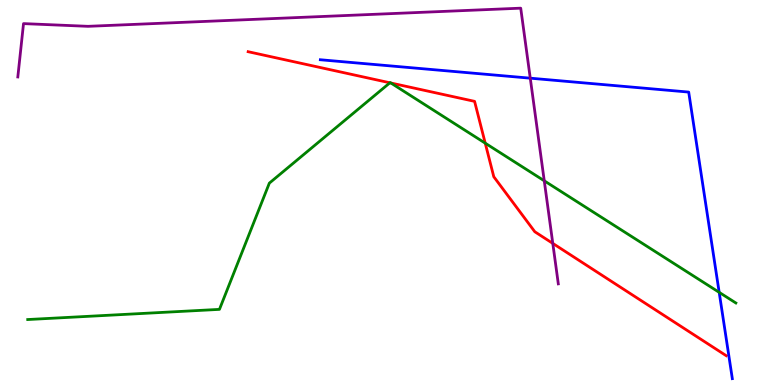[{'lines': ['blue', 'red'], 'intersections': []}, {'lines': ['green', 'red'], 'intersections': [{'x': 5.03, 'y': 7.85}, {'x': 5.04, 'y': 7.84}, {'x': 6.26, 'y': 6.28}]}, {'lines': ['purple', 'red'], 'intersections': [{'x': 7.13, 'y': 3.68}]}, {'lines': ['blue', 'green'], 'intersections': [{'x': 9.28, 'y': 2.41}]}, {'lines': ['blue', 'purple'], 'intersections': [{'x': 6.84, 'y': 7.97}]}, {'lines': ['green', 'purple'], 'intersections': [{'x': 7.02, 'y': 5.3}]}]